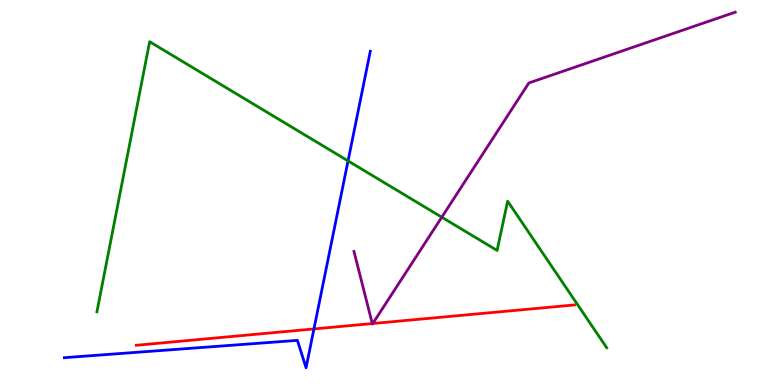[{'lines': ['blue', 'red'], 'intersections': [{'x': 4.05, 'y': 1.46}]}, {'lines': ['green', 'red'], 'intersections': []}, {'lines': ['purple', 'red'], 'intersections': [{'x': 4.8, 'y': 1.6}, {'x': 4.81, 'y': 1.6}]}, {'lines': ['blue', 'green'], 'intersections': [{'x': 4.49, 'y': 5.82}]}, {'lines': ['blue', 'purple'], 'intersections': []}, {'lines': ['green', 'purple'], 'intersections': [{'x': 5.7, 'y': 4.36}]}]